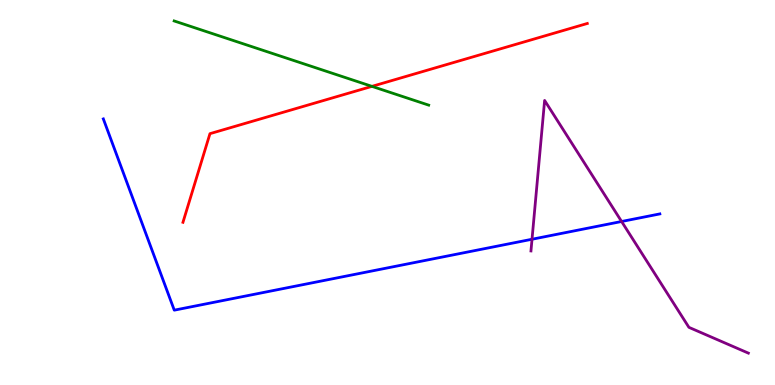[{'lines': ['blue', 'red'], 'intersections': []}, {'lines': ['green', 'red'], 'intersections': [{'x': 4.8, 'y': 7.76}]}, {'lines': ['purple', 'red'], 'intersections': []}, {'lines': ['blue', 'green'], 'intersections': []}, {'lines': ['blue', 'purple'], 'intersections': [{'x': 6.86, 'y': 3.79}, {'x': 8.02, 'y': 4.25}]}, {'lines': ['green', 'purple'], 'intersections': []}]